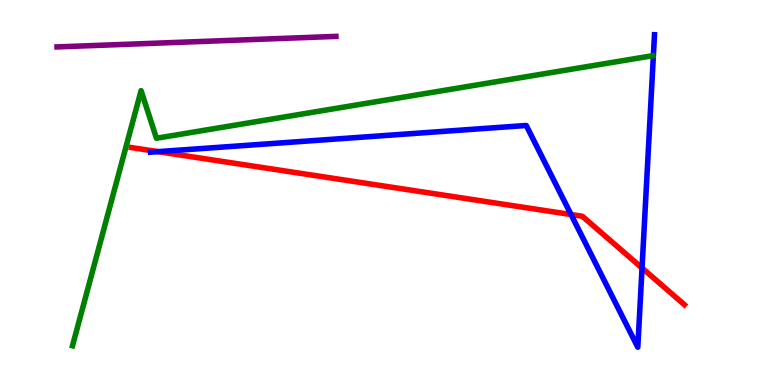[{'lines': ['blue', 'red'], 'intersections': [{'x': 2.04, 'y': 6.06}, {'x': 7.37, 'y': 4.43}, {'x': 8.28, 'y': 3.04}]}, {'lines': ['green', 'red'], 'intersections': []}, {'lines': ['purple', 'red'], 'intersections': []}, {'lines': ['blue', 'green'], 'intersections': []}, {'lines': ['blue', 'purple'], 'intersections': []}, {'lines': ['green', 'purple'], 'intersections': []}]